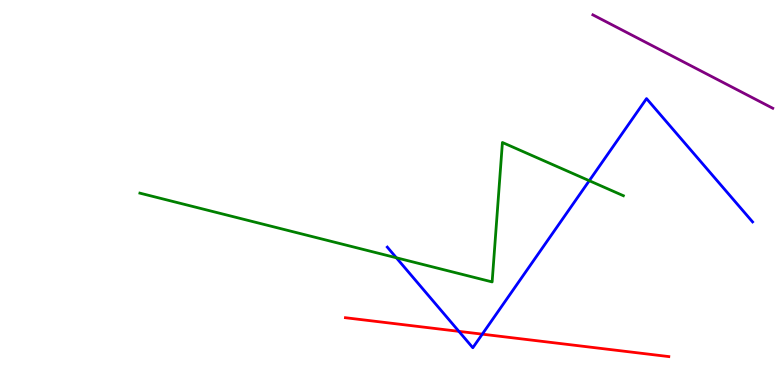[{'lines': ['blue', 'red'], 'intersections': [{'x': 5.92, 'y': 1.39}, {'x': 6.22, 'y': 1.32}]}, {'lines': ['green', 'red'], 'intersections': []}, {'lines': ['purple', 'red'], 'intersections': []}, {'lines': ['blue', 'green'], 'intersections': [{'x': 5.11, 'y': 3.3}, {'x': 7.6, 'y': 5.31}]}, {'lines': ['blue', 'purple'], 'intersections': []}, {'lines': ['green', 'purple'], 'intersections': []}]